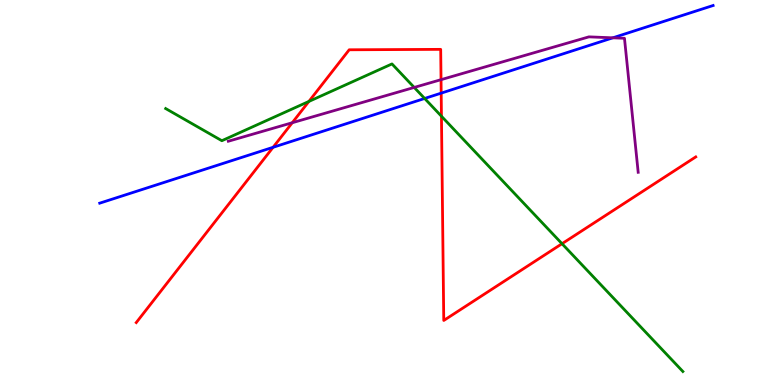[{'lines': ['blue', 'red'], 'intersections': [{'x': 3.52, 'y': 6.17}, {'x': 5.69, 'y': 7.58}]}, {'lines': ['green', 'red'], 'intersections': [{'x': 3.99, 'y': 7.37}, {'x': 5.7, 'y': 6.98}, {'x': 7.25, 'y': 3.67}]}, {'lines': ['purple', 'red'], 'intersections': [{'x': 3.77, 'y': 6.81}, {'x': 5.69, 'y': 7.93}]}, {'lines': ['blue', 'green'], 'intersections': [{'x': 5.48, 'y': 7.44}]}, {'lines': ['blue', 'purple'], 'intersections': [{'x': 7.91, 'y': 9.02}]}, {'lines': ['green', 'purple'], 'intersections': [{'x': 5.34, 'y': 7.73}]}]